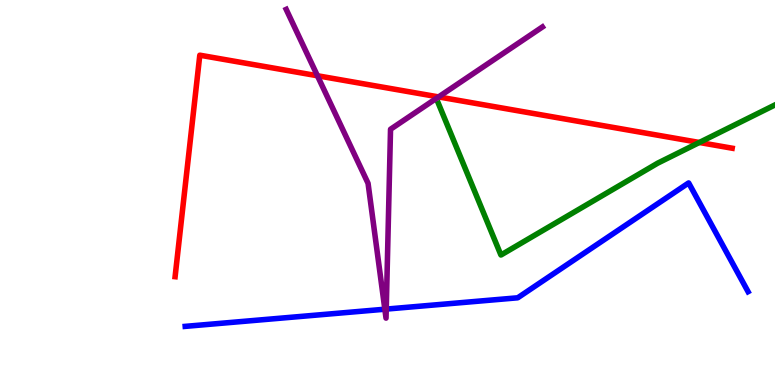[{'lines': ['blue', 'red'], 'intersections': []}, {'lines': ['green', 'red'], 'intersections': [{'x': 9.02, 'y': 6.3}]}, {'lines': ['purple', 'red'], 'intersections': [{'x': 4.1, 'y': 8.03}, {'x': 5.66, 'y': 7.48}]}, {'lines': ['blue', 'green'], 'intersections': []}, {'lines': ['blue', 'purple'], 'intersections': [{'x': 4.97, 'y': 1.97}, {'x': 4.98, 'y': 1.97}]}, {'lines': ['green', 'purple'], 'intersections': []}]